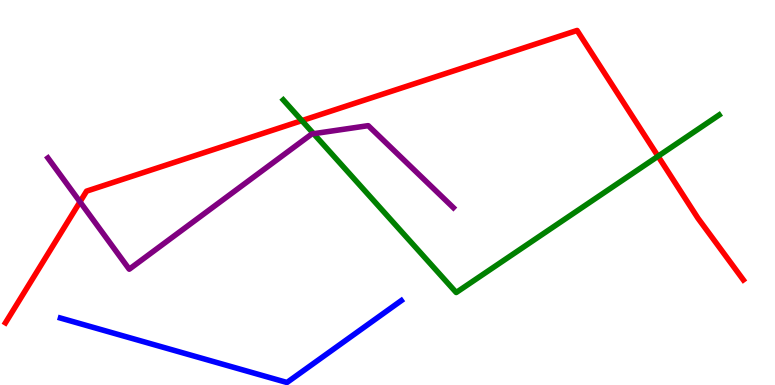[{'lines': ['blue', 'red'], 'intersections': []}, {'lines': ['green', 'red'], 'intersections': [{'x': 3.89, 'y': 6.87}, {'x': 8.49, 'y': 5.94}]}, {'lines': ['purple', 'red'], 'intersections': [{'x': 1.03, 'y': 4.76}]}, {'lines': ['blue', 'green'], 'intersections': []}, {'lines': ['blue', 'purple'], 'intersections': []}, {'lines': ['green', 'purple'], 'intersections': [{'x': 4.05, 'y': 6.53}]}]